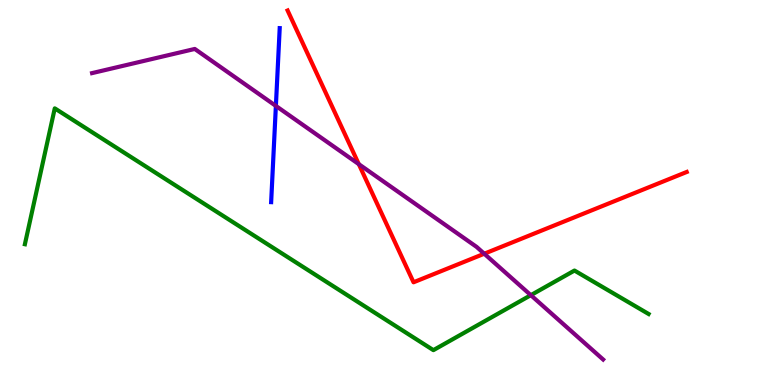[{'lines': ['blue', 'red'], 'intersections': []}, {'lines': ['green', 'red'], 'intersections': []}, {'lines': ['purple', 'red'], 'intersections': [{'x': 4.63, 'y': 5.74}, {'x': 6.25, 'y': 3.41}]}, {'lines': ['blue', 'green'], 'intersections': []}, {'lines': ['blue', 'purple'], 'intersections': [{'x': 3.56, 'y': 7.25}]}, {'lines': ['green', 'purple'], 'intersections': [{'x': 6.85, 'y': 2.33}]}]